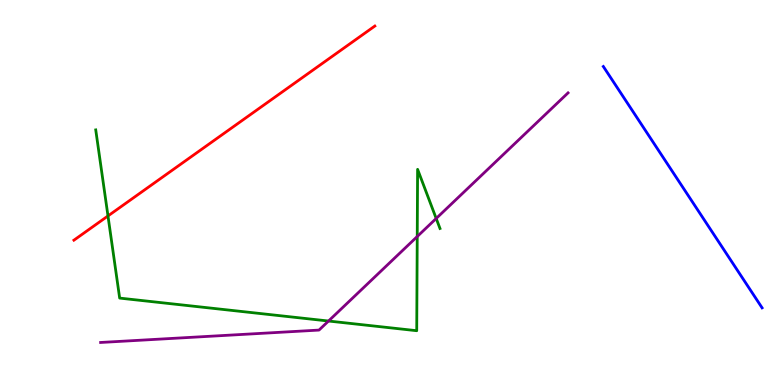[{'lines': ['blue', 'red'], 'intersections': []}, {'lines': ['green', 'red'], 'intersections': [{'x': 1.39, 'y': 4.39}]}, {'lines': ['purple', 'red'], 'intersections': []}, {'lines': ['blue', 'green'], 'intersections': []}, {'lines': ['blue', 'purple'], 'intersections': []}, {'lines': ['green', 'purple'], 'intersections': [{'x': 4.24, 'y': 1.66}, {'x': 5.38, 'y': 3.86}, {'x': 5.63, 'y': 4.33}]}]